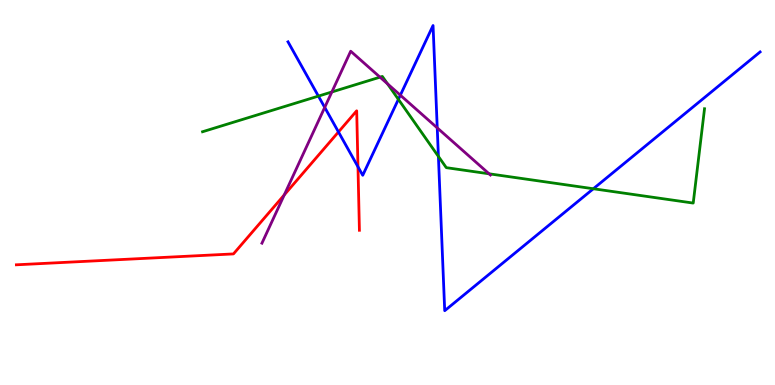[{'lines': ['blue', 'red'], 'intersections': [{'x': 4.37, 'y': 6.57}, {'x': 4.62, 'y': 5.67}]}, {'lines': ['green', 'red'], 'intersections': []}, {'lines': ['purple', 'red'], 'intersections': [{'x': 3.67, 'y': 4.94}]}, {'lines': ['blue', 'green'], 'intersections': [{'x': 4.11, 'y': 7.5}, {'x': 5.14, 'y': 7.42}, {'x': 5.66, 'y': 5.94}, {'x': 7.66, 'y': 5.1}]}, {'lines': ['blue', 'purple'], 'intersections': [{'x': 4.19, 'y': 7.21}, {'x': 5.17, 'y': 7.53}, {'x': 5.64, 'y': 6.68}]}, {'lines': ['green', 'purple'], 'intersections': [{'x': 4.28, 'y': 7.61}, {'x': 4.9, 'y': 8.0}, {'x': 5.0, 'y': 7.82}, {'x': 6.31, 'y': 5.49}]}]